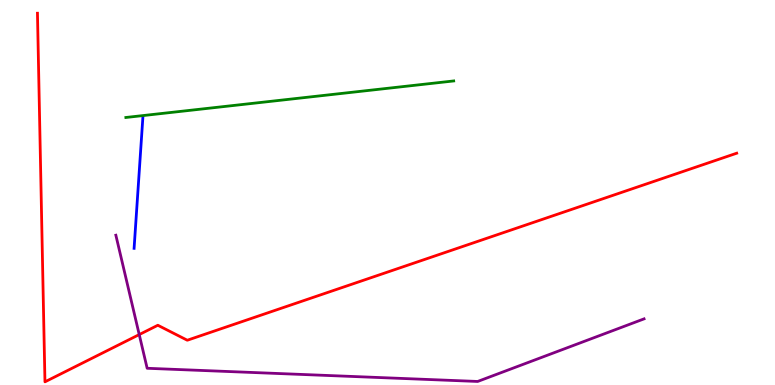[{'lines': ['blue', 'red'], 'intersections': []}, {'lines': ['green', 'red'], 'intersections': []}, {'lines': ['purple', 'red'], 'intersections': [{'x': 1.8, 'y': 1.31}]}, {'lines': ['blue', 'green'], 'intersections': []}, {'lines': ['blue', 'purple'], 'intersections': []}, {'lines': ['green', 'purple'], 'intersections': []}]